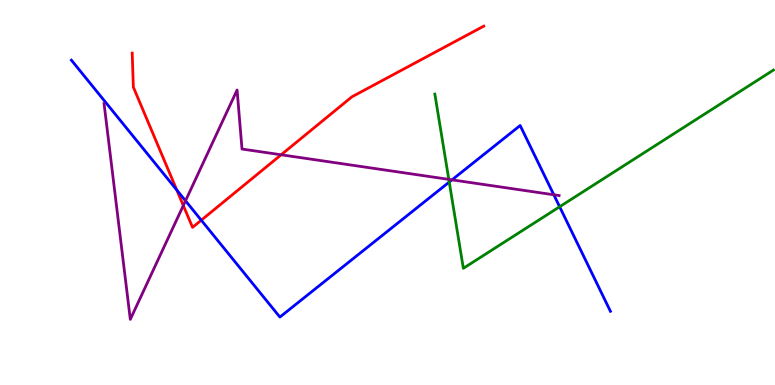[{'lines': ['blue', 'red'], 'intersections': [{'x': 2.28, 'y': 5.06}, {'x': 2.6, 'y': 4.28}]}, {'lines': ['green', 'red'], 'intersections': []}, {'lines': ['purple', 'red'], 'intersections': [{'x': 2.37, 'y': 4.66}, {'x': 3.63, 'y': 5.98}]}, {'lines': ['blue', 'green'], 'intersections': [{'x': 5.8, 'y': 5.27}, {'x': 7.22, 'y': 4.63}]}, {'lines': ['blue', 'purple'], 'intersections': [{'x': 2.39, 'y': 4.78}, {'x': 5.83, 'y': 5.33}, {'x': 7.15, 'y': 4.94}]}, {'lines': ['green', 'purple'], 'intersections': [{'x': 5.79, 'y': 5.34}]}]